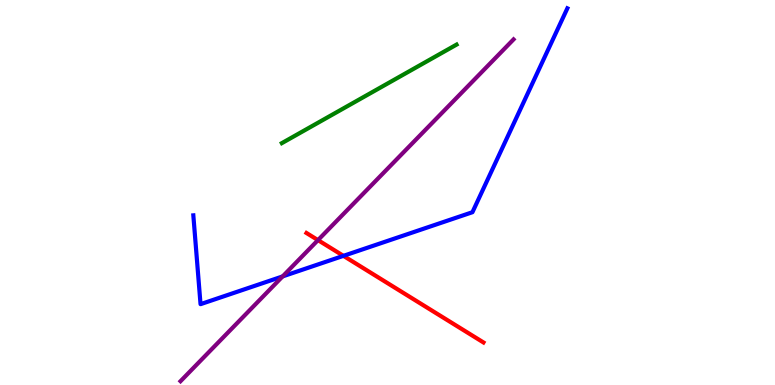[{'lines': ['blue', 'red'], 'intersections': [{'x': 4.43, 'y': 3.35}]}, {'lines': ['green', 'red'], 'intersections': []}, {'lines': ['purple', 'red'], 'intersections': [{'x': 4.1, 'y': 3.76}]}, {'lines': ['blue', 'green'], 'intersections': []}, {'lines': ['blue', 'purple'], 'intersections': [{'x': 3.65, 'y': 2.82}]}, {'lines': ['green', 'purple'], 'intersections': []}]